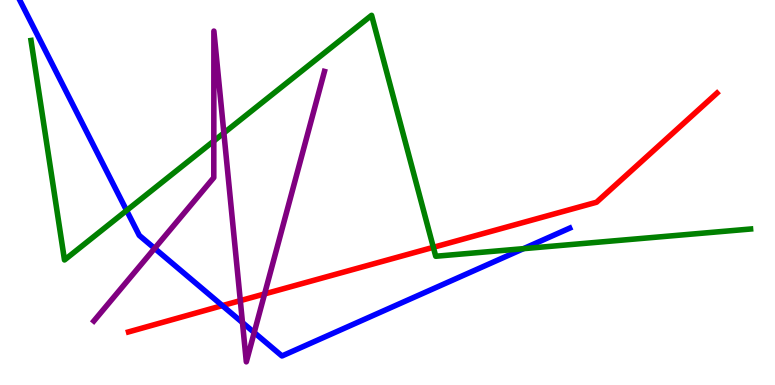[{'lines': ['blue', 'red'], 'intersections': [{'x': 2.87, 'y': 2.06}]}, {'lines': ['green', 'red'], 'intersections': [{'x': 5.59, 'y': 3.58}]}, {'lines': ['purple', 'red'], 'intersections': [{'x': 3.1, 'y': 2.19}, {'x': 3.41, 'y': 2.37}]}, {'lines': ['blue', 'green'], 'intersections': [{'x': 1.63, 'y': 4.53}, {'x': 6.75, 'y': 3.54}]}, {'lines': ['blue', 'purple'], 'intersections': [{'x': 2.0, 'y': 3.55}, {'x': 3.13, 'y': 1.62}, {'x': 3.28, 'y': 1.36}]}, {'lines': ['green', 'purple'], 'intersections': [{'x': 2.76, 'y': 6.34}, {'x': 2.89, 'y': 6.55}]}]